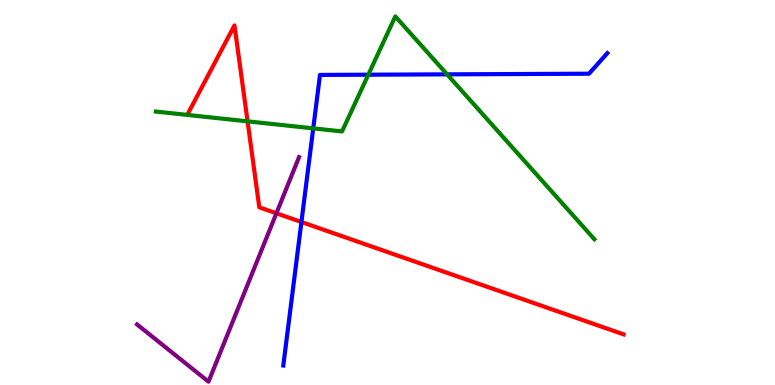[{'lines': ['blue', 'red'], 'intersections': [{'x': 3.89, 'y': 4.23}]}, {'lines': ['green', 'red'], 'intersections': [{'x': 3.19, 'y': 6.85}]}, {'lines': ['purple', 'red'], 'intersections': [{'x': 3.57, 'y': 4.46}]}, {'lines': ['blue', 'green'], 'intersections': [{'x': 4.04, 'y': 6.67}, {'x': 4.75, 'y': 8.06}, {'x': 5.77, 'y': 8.07}]}, {'lines': ['blue', 'purple'], 'intersections': []}, {'lines': ['green', 'purple'], 'intersections': []}]